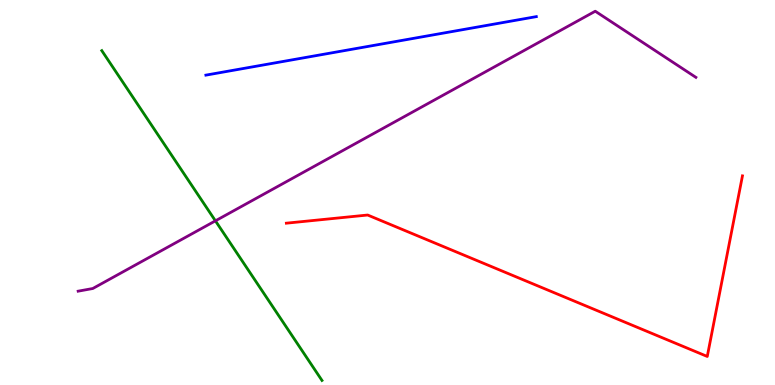[{'lines': ['blue', 'red'], 'intersections': []}, {'lines': ['green', 'red'], 'intersections': []}, {'lines': ['purple', 'red'], 'intersections': []}, {'lines': ['blue', 'green'], 'intersections': []}, {'lines': ['blue', 'purple'], 'intersections': []}, {'lines': ['green', 'purple'], 'intersections': [{'x': 2.78, 'y': 4.26}]}]